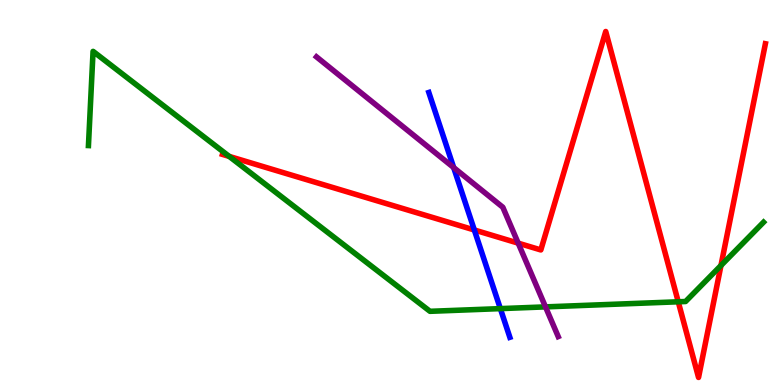[{'lines': ['blue', 'red'], 'intersections': [{'x': 6.12, 'y': 4.03}]}, {'lines': ['green', 'red'], 'intersections': [{'x': 2.96, 'y': 5.94}, {'x': 8.75, 'y': 2.16}, {'x': 9.3, 'y': 3.1}]}, {'lines': ['purple', 'red'], 'intersections': [{'x': 6.69, 'y': 3.68}]}, {'lines': ['blue', 'green'], 'intersections': [{'x': 6.46, 'y': 1.98}]}, {'lines': ['blue', 'purple'], 'intersections': [{'x': 5.85, 'y': 5.65}]}, {'lines': ['green', 'purple'], 'intersections': [{'x': 7.04, 'y': 2.03}]}]